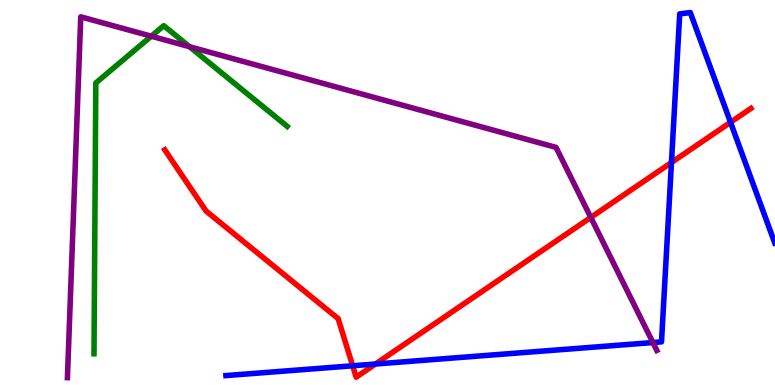[{'lines': ['blue', 'red'], 'intersections': [{'x': 4.55, 'y': 0.499}, {'x': 4.84, 'y': 0.545}, {'x': 8.66, 'y': 5.78}, {'x': 9.43, 'y': 6.82}]}, {'lines': ['green', 'red'], 'intersections': []}, {'lines': ['purple', 'red'], 'intersections': [{'x': 7.62, 'y': 4.35}]}, {'lines': ['blue', 'green'], 'intersections': []}, {'lines': ['blue', 'purple'], 'intersections': [{'x': 8.42, 'y': 1.1}]}, {'lines': ['green', 'purple'], 'intersections': [{'x': 1.95, 'y': 9.06}, {'x': 2.45, 'y': 8.79}]}]